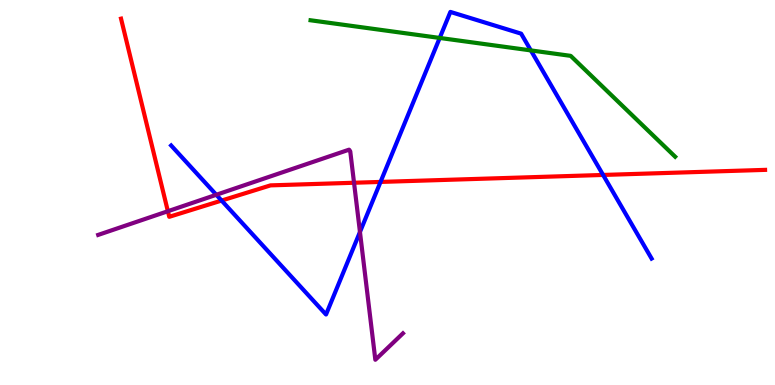[{'lines': ['blue', 'red'], 'intersections': [{'x': 2.86, 'y': 4.79}, {'x': 4.91, 'y': 5.27}, {'x': 7.78, 'y': 5.46}]}, {'lines': ['green', 'red'], 'intersections': []}, {'lines': ['purple', 'red'], 'intersections': [{'x': 2.17, 'y': 4.51}, {'x': 4.57, 'y': 5.25}]}, {'lines': ['blue', 'green'], 'intersections': [{'x': 5.67, 'y': 9.01}, {'x': 6.85, 'y': 8.69}]}, {'lines': ['blue', 'purple'], 'intersections': [{'x': 2.79, 'y': 4.94}, {'x': 4.64, 'y': 3.97}]}, {'lines': ['green', 'purple'], 'intersections': []}]